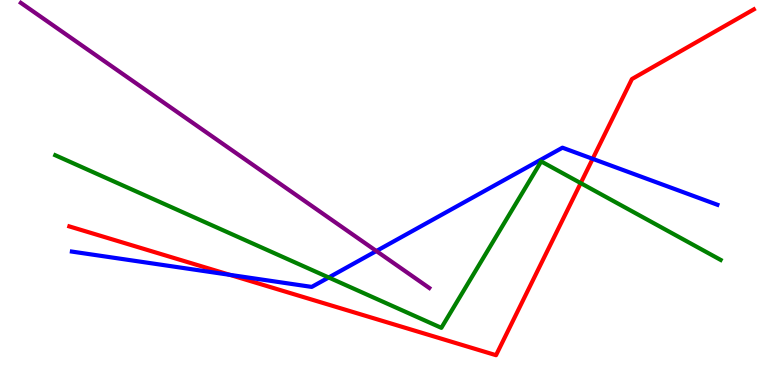[{'lines': ['blue', 'red'], 'intersections': [{'x': 2.97, 'y': 2.86}, {'x': 7.65, 'y': 5.87}]}, {'lines': ['green', 'red'], 'intersections': [{'x': 7.49, 'y': 5.24}]}, {'lines': ['purple', 'red'], 'intersections': []}, {'lines': ['blue', 'green'], 'intersections': [{'x': 4.24, 'y': 2.79}]}, {'lines': ['blue', 'purple'], 'intersections': [{'x': 4.86, 'y': 3.48}]}, {'lines': ['green', 'purple'], 'intersections': []}]